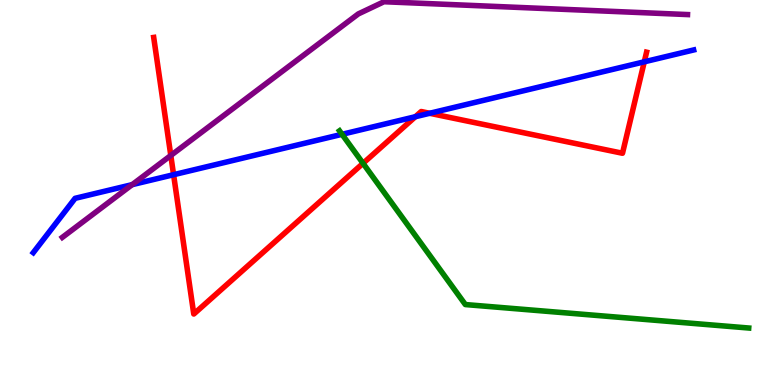[{'lines': ['blue', 'red'], 'intersections': [{'x': 2.24, 'y': 5.46}, {'x': 5.36, 'y': 6.97}, {'x': 5.54, 'y': 7.06}, {'x': 8.31, 'y': 8.39}]}, {'lines': ['green', 'red'], 'intersections': [{'x': 4.68, 'y': 5.76}]}, {'lines': ['purple', 'red'], 'intersections': [{'x': 2.2, 'y': 5.96}]}, {'lines': ['blue', 'green'], 'intersections': [{'x': 4.41, 'y': 6.51}]}, {'lines': ['blue', 'purple'], 'intersections': [{'x': 1.71, 'y': 5.2}]}, {'lines': ['green', 'purple'], 'intersections': []}]